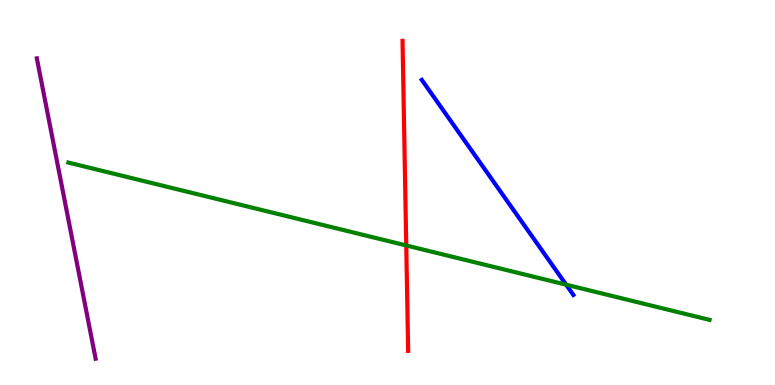[{'lines': ['blue', 'red'], 'intersections': []}, {'lines': ['green', 'red'], 'intersections': [{'x': 5.24, 'y': 3.62}]}, {'lines': ['purple', 'red'], 'intersections': []}, {'lines': ['blue', 'green'], 'intersections': [{'x': 7.3, 'y': 2.61}]}, {'lines': ['blue', 'purple'], 'intersections': []}, {'lines': ['green', 'purple'], 'intersections': []}]